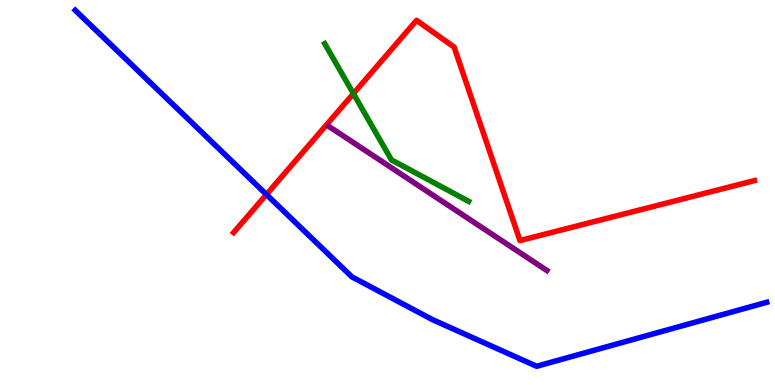[{'lines': ['blue', 'red'], 'intersections': [{'x': 3.44, 'y': 4.95}]}, {'lines': ['green', 'red'], 'intersections': [{'x': 4.56, 'y': 7.57}]}, {'lines': ['purple', 'red'], 'intersections': []}, {'lines': ['blue', 'green'], 'intersections': []}, {'lines': ['blue', 'purple'], 'intersections': []}, {'lines': ['green', 'purple'], 'intersections': []}]